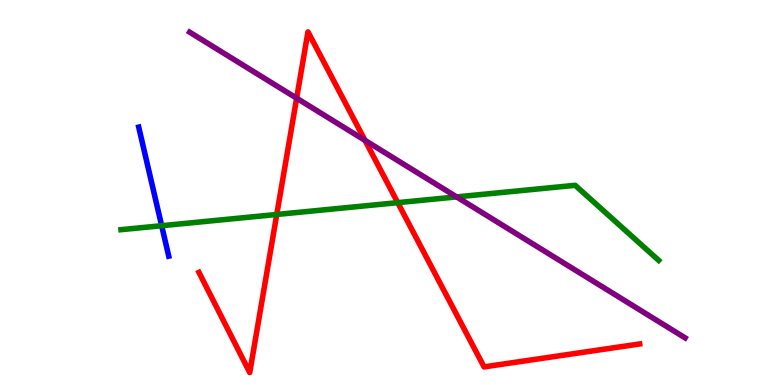[{'lines': ['blue', 'red'], 'intersections': []}, {'lines': ['green', 'red'], 'intersections': [{'x': 3.57, 'y': 4.43}, {'x': 5.13, 'y': 4.74}]}, {'lines': ['purple', 'red'], 'intersections': [{'x': 3.83, 'y': 7.45}, {'x': 4.71, 'y': 6.35}]}, {'lines': ['blue', 'green'], 'intersections': [{'x': 2.09, 'y': 4.14}]}, {'lines': ['blue', 'purple'], 'intersections': []}, {'lines': ['green', 'purple'], 'intersections': [{'x': 5.89, 'y': 4.89}]}]